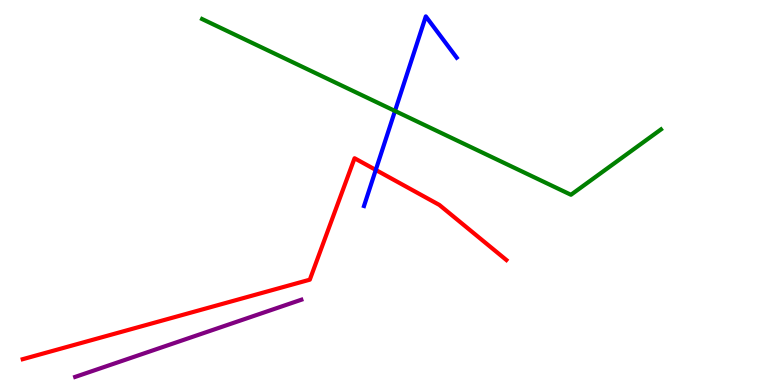[{'lines': ['blue', 'red'], 'intersections': [{'x': 4.85, 'y': 5.59}]}, {'lines': ['green', 'red'], 'intersections': []}, {'lines': ['purple', 'red'], 'intersections': []}, {'lines': ['blue', 'green'], 'intersections': [{'x': 5.1, 'y': 7.12}]}, {'lines': ['blue', 'purple'], 'intersections': []}, {'lines': ['green', 'purple'], 'intersections': []}]